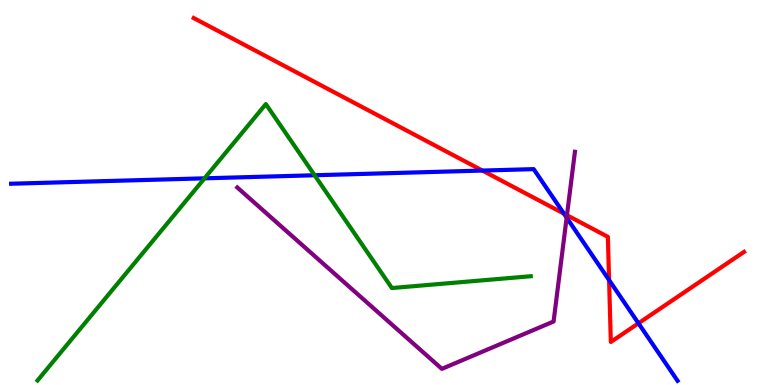[{'lines': ['blue', 'red'], 'intersections': [{'x': 6.22, 'y': 5.57}, {'x': 7.28, 'y': 4.45}, {'x': 7.86, 'y': 2.73}, {'x': 8.24, 'y': 1.6}]}, {'lines': ['green', 'red'], 'intersections': []}, {'lines': ['purple', 'red'], 'intersections': [{'x': 7.32, 'y': 4.41}]}, {'lines': ['blue', 'green'], 'intersections': [{'x': 2.64, 'y': 5.37}, {'x': 4.06, 'y': 5.45}]}, {'lines': ['blue', 'purple'], 'intersections': [{'x': 7.31, 'y': 4.35}]}, {'lines': ['green', 'purple'], 'intersections': []}]